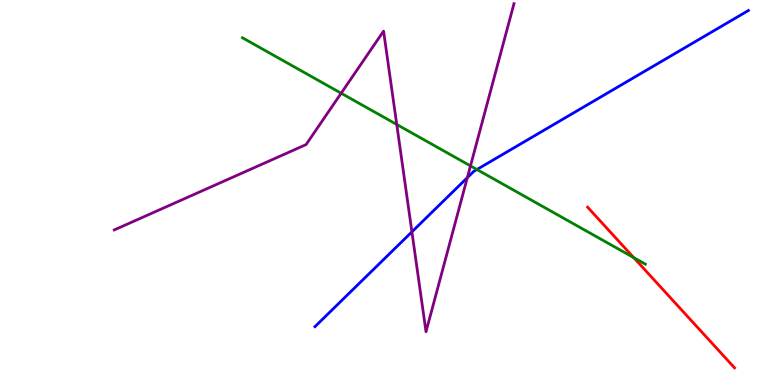[{'lines': ['blue', 'red'], 'intersections': []}, {'lines': ['green', 'red'], 'intersections': [{'x': 8.18, 'y': 3.31}]}, {'lines': ['purple', 'red'], 'intersections': []}, {'lines': ['blue', 'green'], 'intersections': [{'x': 6.15, 'y': 5.6}]}, {'lines': ['blue', 'purple'], 'intersections': [{'x': 5.31, 'y': 3.98}, {'x': 6.03, 'y': 5.39}]}, {'lines': ['green', 'purple'], 'intersections': [{'x': 4.4, 'y': 7.58}, {'x': 5.12, 'y': 6.77}, {'x': 6.07, 'y': 5.69}]}]